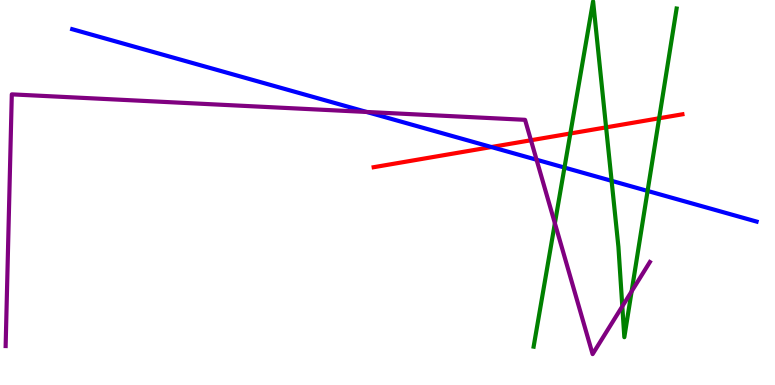[{'lines': ['blue', 'red'], 'intersections': [{'x': 6.34, 'y': 6.18}]}, {'lines': ['green', 'red'], 'intersections': [{'x': 7.36, 'y': 6.53}, {'x': 7.82, 'y': 6.69}, {'x': 8.51, 'y': 6.93}]}, {'lines': ['purple', 'red'], 'intersections': [{'x': 6.85, 'y': 6.36}]}, {'lines': ['blue', 'green'], 'intersections': [{'x': 7.28, 'y': 5.65}, {'x': 7.89, 'y': 5.3}, {'x': 8.36, 'y': 5.04}]}, {'lines': ['blue', 'purple'], 'intersections': [{'x': 4.73, 'y': 7.09}, {'x': 6.92, 'y': 5.85}]}, {'lines': ['green', 'purple'], 'intersections': [{'x': 7.16, 'y': 4.2}, {'x': 8.03, 'y': 2.04}, {'x': 8.15, 'y': 2.43}]}]